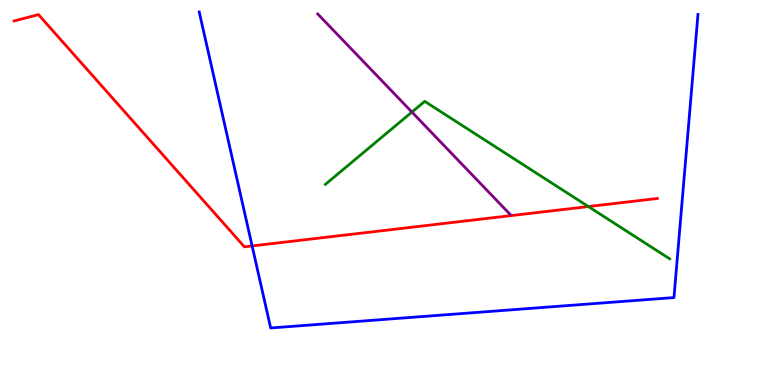[{'lines': ['blue', 'red'], 'intersections': [{'x': 3.25, 'y': 3.61}]}, {'lines': ['green', 'red'], 'intersections': [{'x': 7.59, 'y': 4.63}]}, {'lines': ['purple', 'red'], 'intersections': []}, {'lines': ['blue', 'green'], 'intersections': []}, {'lines': ['blue', 'purple'], 'intersections': []}, {'lines': ['green', 'purple'], 'intersections': [{'x': 5.31, 'y': 7.09}]}]